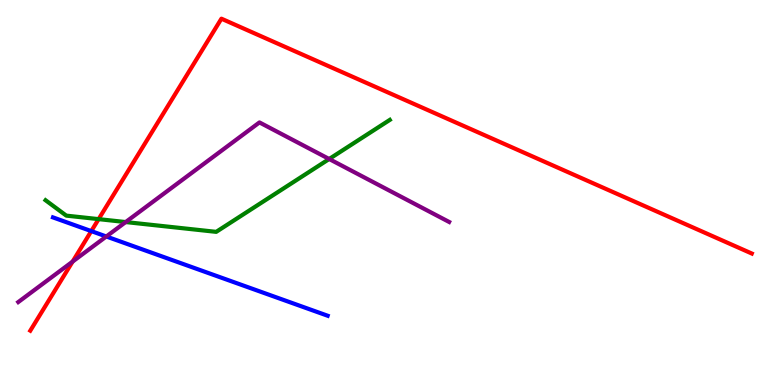[{'lines': ['blue', 'red'], 'intersections': [{'x': 1.18, 'y': 4.0}]}, {'lines': ['green', 'red'], 'intersections': [{'x': 1.27, 'y': 4.31}]}, {'lines': ['purple', 'red'], 'intersections': [{'x': 0.937, 'y': 3.21}]}, {'lines': ['blue', 'green'], 'intersections': []}, {'lines': ['blue', 'purple'], 'intersections': [{'x': 1.37, 'y': 3.86}]}, {'lines': ['green', 'purple'], 'intersections': [{'x': 1.62, 'y': 4.23}, {'x': 4.25, 'y': 5.87}]}]